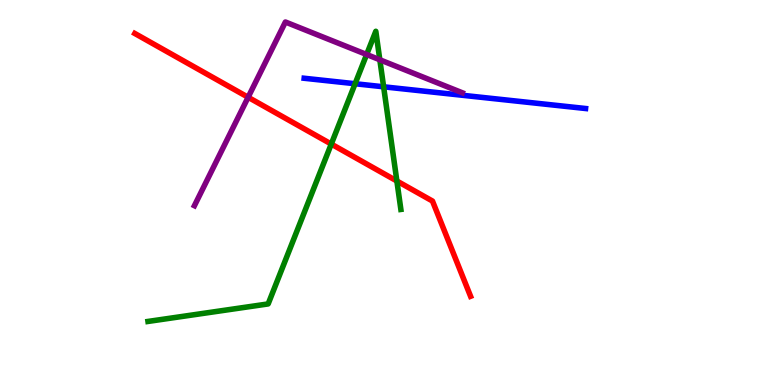[{'lines': ['blue', 'red'], 'intersections': []}, {'lines': ['green', 'red'], 'intersections': [{'x': 4.27, 'y': 6.26}, {'x': 5.12, 'y': 5.3}]}, {'lines': ['purple', 'red'], 'intersections': [{'x': 3.2, 'y': 7.47}]}, {'lines': ['blue', 'green'], 'intersections': [{'x': 4.58, 'y': 7.83}, {'x': 4.95, 'y': 7.75}]}, {'lines': ['blue', 'purple'], 'intersections': []}, {'lines': ['green', 'purple'], 'intersections': [{'x': 4.73, 'y': 8.58}, {'x': 4.9, 'y': 8.45}]}]